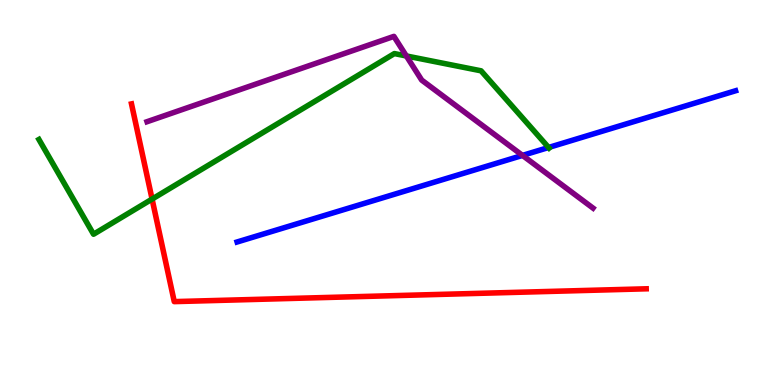[{'lines': ['blue', 'red'], 'intersections': []}, {'lines': ['green', 'red'], 'intersections': [{'x': 1.96, 'y': 4.83}]}, {'lines': ['purple', 'red'], 'intersections': []}, {'lines': ['blue', 'green'], 'intersections': [{'x': 7.08, 'y': 6.17}]}, {'lines': ['blue', 'purple'], 'intersections': [{'x': 6.74, 'y': 5.96}]}, {'lines': ['green', 'purple'], 'intersections': [{'x': 5.24, 'y': 8.55}]}]